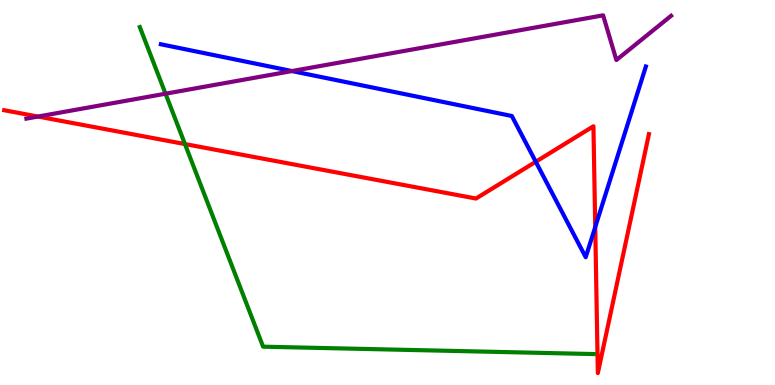[{'lines': ['blue', 'red'], 'intersections': [{'x': 6.91, 'y': 5.8}, {'x': 7.68, 'y': 4.1}]}, {'lines': ['green', 'red'], 'intersections': [{'x': 2.39, 'y': 6.26}]}, {'lines': ['purple', 'red'], 'intersections': [{'x': 0.49, 'y': 6.97}]}, {'lines': ['blue', 'green'], 'intersections': []}, {'lines': ['blue', 'purple'], 'intersections': [{'x': 3.77, 'y': 8.15}]}, {'lines': ['green', 'purple'], 'intersections': [{'x': 2.14, 'y': 7.57}]}]